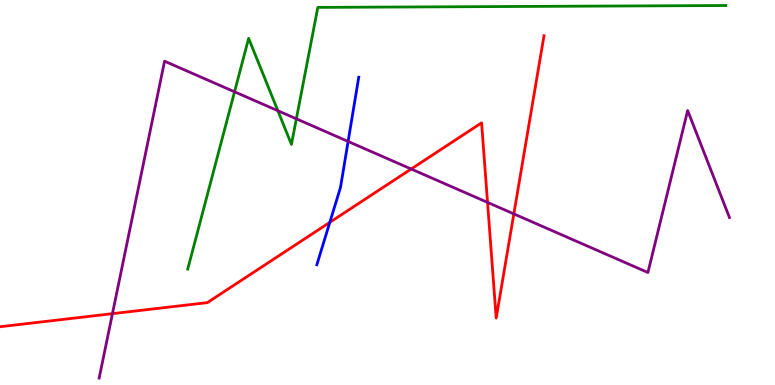[{'lines': ['blue', 'red'], 'intersections': [{'x': 4.26, 'y': 4.22}]}, {'lines': ['green', 'red'], 'intersections': []}, {'lines': ['purple', 'red'], 'intersections': [{'x': 1.45, 'y': 1.85}, {'x': 5.31, 'y': 5.61}, {'x': 6.29, 'y': 4.74}, {'x': 6.63, 'y': 4.44}]}, {'lines': ['blue', 'green'], 'intersections': []}, {'lines': ['blue', 'purple'], 'intersections': [{'x': 4.49, 'y': 6.33}]}, {'lines': ['green', 'purple'], 'intersections': [{'x': 3.03, 'y': 7.62}, {'x': 3.59, 'y': 7.12}, {'x': 3.82, 'y': 6.91}]}]